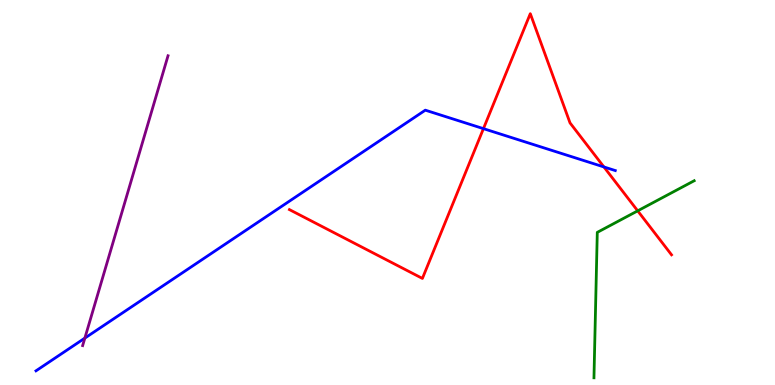[{'lines': ['blue', 'red'], 'intersections': [{'x': 6.24, 'y': 6.66}, {'x': 7.79, 'y': 5.66}]}, {'lines': ['green', 'red'], 'intersections': [{'x': 8.23, 'y': 4.52}]}, {'lines': ['purple', 'red'], 'intersections': []}, {'lines': ['blue', 'green'], 'intersections': []}, {'lines': ['blue', 'purple'], 'intersections': [{'x': 1.09, 'y': 1.22}]}, {'lines': ['green', 'purple'], 'intersections': []}]